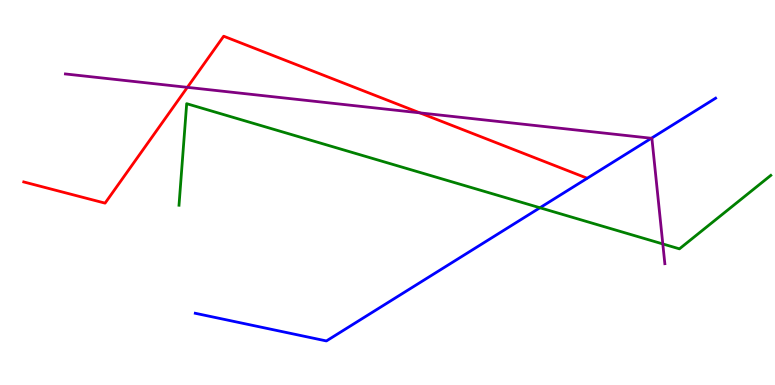[{'lines': ['blue', 'red'], 'intersections': []}, {'lines': ['green', 'red'], 'intersections': []}, {'lines': ['purple', 'red'], 'intersections': [{'x': 2.42, 'y': 7.73}, {'x': 5.42, 'y': 7.07}]}, {'lines': ['blue', 'green'], 'intersections': [{'x': 6.97, 'y': 4.6}]}, {'lines': ['blue', 'purple'], 'intersections': [{'x': 8.4, 'y': 6.41}]}, {'lines': ['green', 'purple'], 'intersections': [{'x': 8.55, 'y': 3.66}]}]